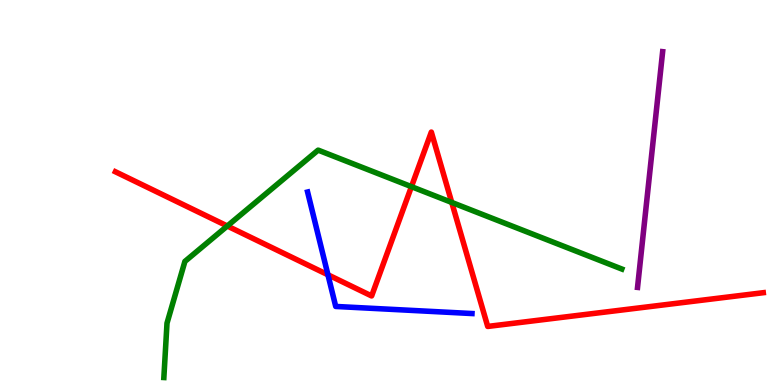[{'lines': ['blue', 'red'], 'intersections': [{'x': 4.23, 'y': 2.86}]}, {'lines': ['green', 'red'], 'intersections': [{'x': 2.93, 'y': 4.13}, {'x': 5.31, 'y': 5.15}, {'x': 5.83, 'y': 4.74}]}, {'lines': ['purple', 'red'], 'intersections': []}, {'lines': ['blue', 'green'], 'intersections': []}, {'lines': ['blue', 'purple'], 'intersections': []}, {'lines': ['green', 'purple'], 'intersections': []}]